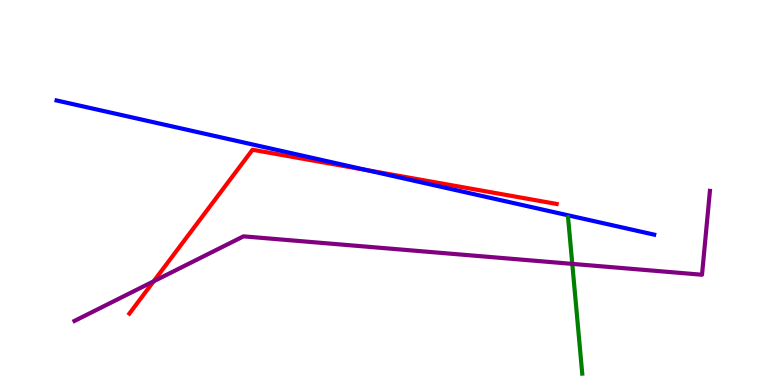[{'lines': ['blue', 'red'], 'intersections': [{'x': 4.74, 'y': 5.58}]}, {'lines': ['green', 'red'], 'intersections': []}, {'lines': ['purple', 'red'], 'intersections': [{'x': 1.98, 'y': 2.69}]}, {'lines': ['blue', 'green'], 'intersections': []}, {'lines': ['blue', 'purple'], 'intersections': []}, {'lines': ['green', 'purple'], 'intersections': [{'x': 7.38, 'y': 3.15}]}]